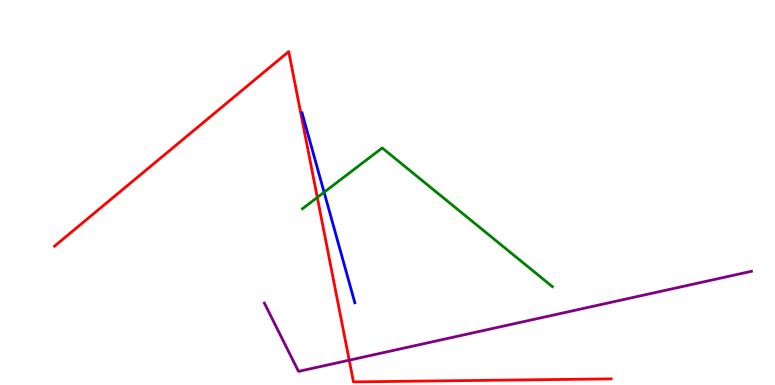[{'lines': ['blue', 'red'], 'intersections': []}, {'lines': ['green', 'red'], 'intersections': [{'x': 4.09, 'y': 4.87}]}, {'lines': ['purple', 'red'], 'intersections': [{'x': 4.51, 'y': 0.645}]}, {'lines': ['blue', 'green'], 'intersections': [{'x': 4.18, 'y': 5.01}]}, {'lines': ['blue', 'purple'], 'intersections': []}, {'lines': ['green', 'purple'], 'intersections': []}]